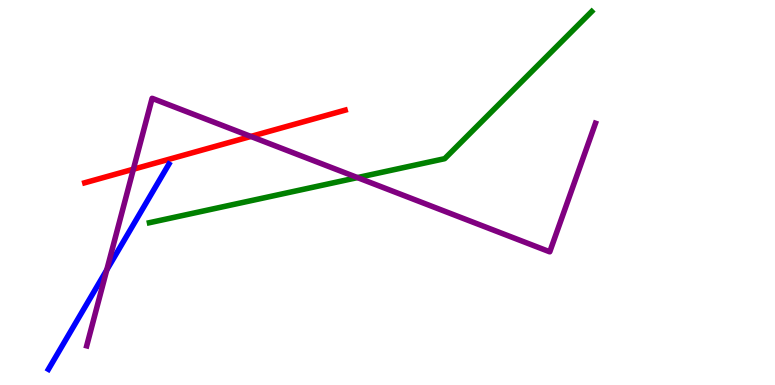[{'lines': ['blue', 'red'], 'intersections': []}, {'lines': ['green', 'red'], 'intersections': []}, {'lines': ['purple', 'red'], 'intersections': [{'x': 1.72, 'y': 5.6}, {'x': 3.24, 'y': 6.46}]}, {'lines': ['blue', 'green'], 'intersections': []}, {'lines': ['blue', 'purple'], 'intersections': [{'x': 1.38, 'y': 2.99}]}, {'lines': ['green', 'purple'], 'intersections': [{'x': 4.61, 'y': 5.39}]}]